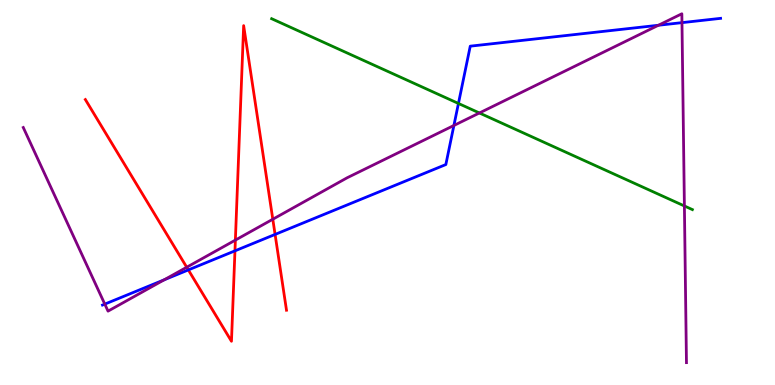[{'lines': ['blue', 'red'], 'intersections': [{'x': 2.43, 'y': 2.99}, {'x': 3.03, 'y': 3.48}, {'x': 3.55, 'y': 3.91}]}, {'lines': ['green', 'red'], 'intersections': []}, {'lines': ['purple', 'red'], 'intersections': [{'x': 2.41, 'y': 3.06}, {'x': 3.04, 'y': 3.76}, {'x': 3.52, 'y': 4.31}]}, {'lines': ['blue', 'green'], 'intersections': [{'x': 5.92, 'y': 7.31}]}, {'lines': ['blue', 'purple'], 'intersections': [{'x': 1.35, 'y': 2.1}, {'x': 2.12, 'y': 2.73}, {'x': 5.86, 'y': 6.74}, {'x': 8.5, 'y': 9.34}, {'x': 8.8, 'y': 9.41}]}, {'lines': ['green', 'purple'], 'intersections': [{'x': 6.19, 'y': 7.07}, {'x': 8.83, 'y': 4.65}]}]